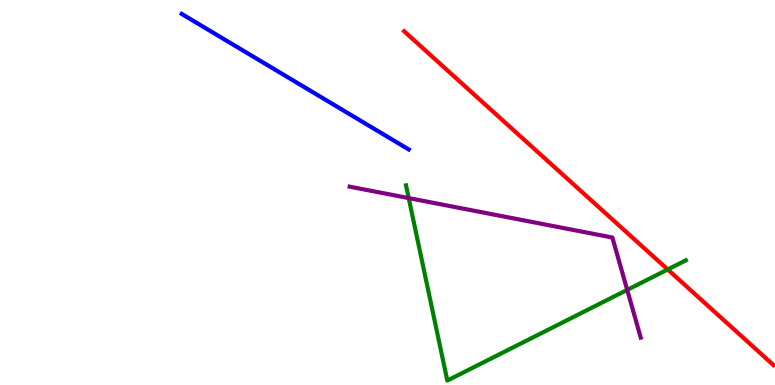[{'lines': ['blue', 'red'], 'intersections': []}, {'lines': ['green', 'red'], 'intersections': [{'x': 8.62, 'y': 3.0}]}, {'lines': ['purple', 'red'], 'intersections': []}, {'lines': ['blue', 'green'], 'intersections': []}, {'lines': ['blue', 'purple'], 'intersections': []}, {'lines': ['green', 'purple'], 'intersections': [{'x': 5.27, 'y': 4.85}, {'x': 8.09, 'y': 2.47}]}]